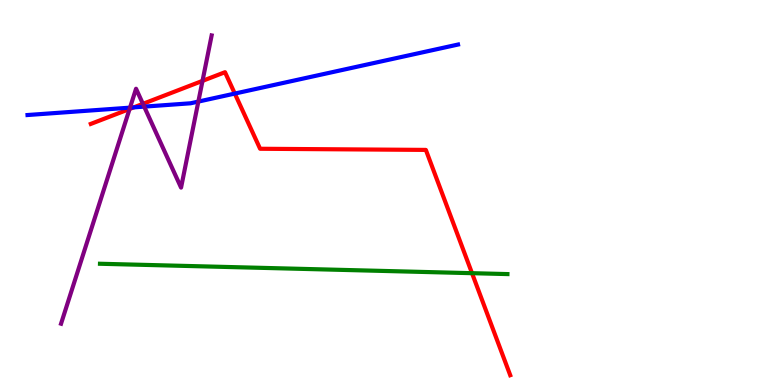[{'lines': ['blue', 'red'], 'intersections': [{'x': 1.73, 'y': 7.21}, {'x': 3.03, 'y': 7.57}]}, {'lines': ['green', 'red'], 'intersections': [{'x': 6.09, 'y': 2.9}]}, {'lines': ['purple', 'red'], 'intersections': [{'x': 1.67, 'y': 7.17}, {'x': 1.84, 'y': 7.3}, {'x': 2.61, 'y': 7.9}]}, {'lines': ['blue', 'green'], 'intersections': []}, {'lines': ['blue', 'purple'], 'intersections': [{'x': 1.68, 'y': 7.2}, {'x': 1.86, 'y': 7.23}, {'x': 2.56, 'y': 7.36}]}, {'lines': ['green', 'purple'], 'intersections': []}]